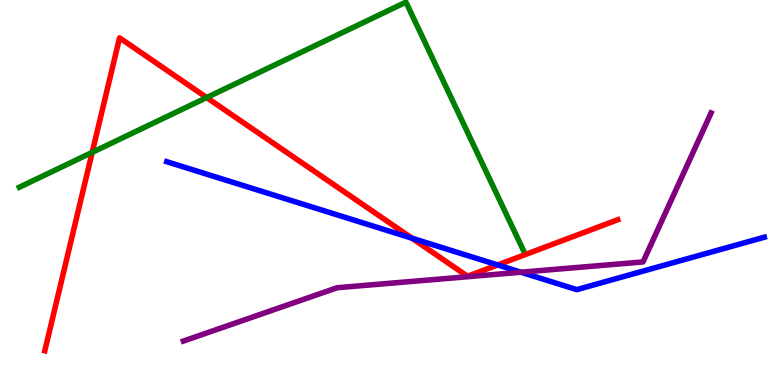[{'lines': ['blue', 'red'], 'intersections': [{'x': 5.32, 'y': 3.81}, {'x': 6.42, 'y': 3.12}]}, {'lines': ['green', 'red'], 'intersections': [{'x': 1.19, 'y': 6.04}, {'x': 2.67, 'y': 7.47}]}, {'lines': ['purple', 'red'], 'intersections': []}, {'lines': ['blue', 'green'], 'intersections': []}, {'lines': ['blue', 'purple'], 'intersections': [{'x': 6.72, 'y': 2.93}]}, {'lines': ['green', 'purple'], 'intersections': []}]